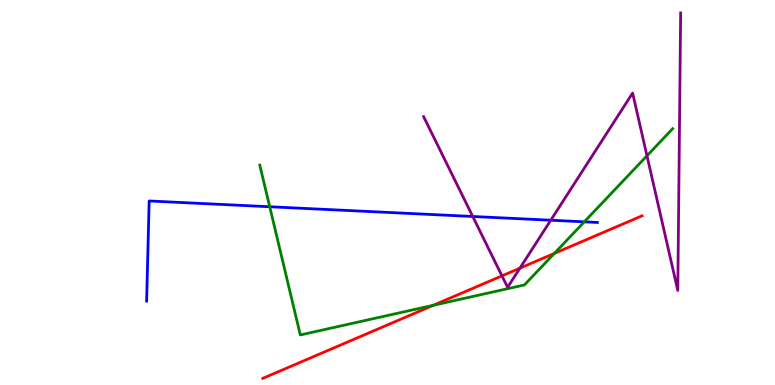[{'lines': ['blue', 'red'], 'intersections': []}, {'lines': ['green', 'red'], 'intersections': [{'x': 5.59, 'y': 2.07}, {'x': 7.15, 'y': 3.42}]}, {'lines': ['purple', 'red'], 'intersections': [{'x': 6.48, 'y': 2.83}, {'x': 6.71, 'y': 3.03}]}, {'lines': ['blue', 'green'], 'intersections': [{'x': 3.48, 'y': 4.63}, {'x': 7.54, 'y': 4.24}]}, {'lines': ['blue', 'purple'], 'intersections': [{'x': 6.1, 'y': 4.38}, {'x': 7.11, 'y': 4.28}]}, {'lines': ['green', 'purple'], 'intersections': [{'x': 8.35, 'y': 5.95}]}]